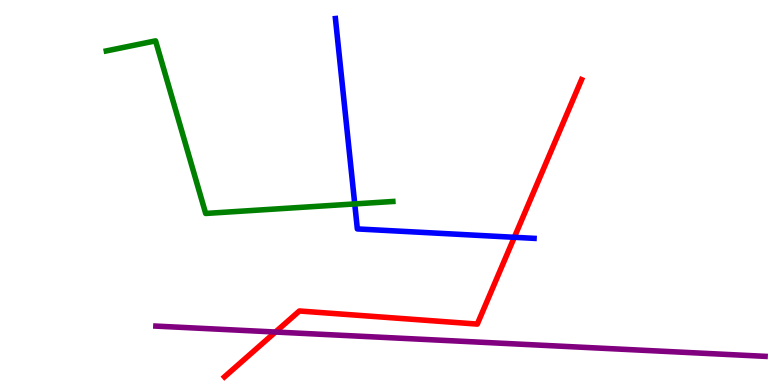[{'lines': ['blue', 'red'], 'intersections': [{'x': 6.64, 'y': 3.84}]}, {'lines': ['green', 'red'], 'intersections': []}, {'lines': ['purple', 'red'], 'intersections': [{'x': 3.55, 'y': 1.38}]}, {'lines': ['blue', 'green'], 'intersections': [{'x': 4.58, 'y': 4.7}]}, {'lines': ['blue', 'purple'], 'intersections': []}, {'lines': ['green', 'purple'], 'intersections': []}]